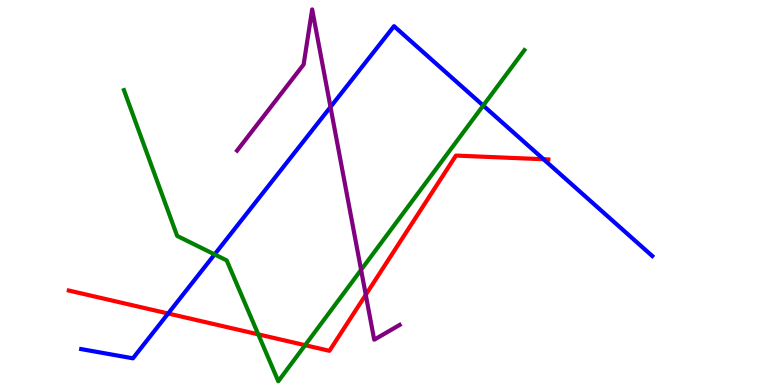[{'lines': ['blue', 'red'], 'intersections': [{'x': 2.17, 'y': 1.86}, {'x': 7.01, 'y': 5.86}]}, {'lines': ['green', 'red'], 'intersections': [{'x': 3.33, 'y': 1.32}, {'x': 3.94, 'y': 1.03}]}, {'lines': ['purple', 'red'], 'intersections': [{'x': 4.72, 'y': 2.34}]}, {'lines': ['blue', 'green'], 'intersections': [{'x': 2.77, 'y': 3.39}, {'x': 6.24, 'y': 7.26}]}, {'lines': ['blue', 'purple'], 'intersections': [{'x': 4.26, 'y': 7.22}]}, {'lines': ['green', 'purple'], 'intersections': [{'x': 4.66, 'y': 2.99}]}]